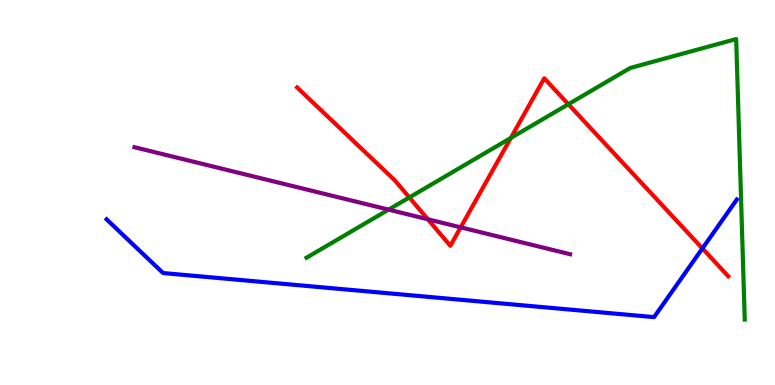[{'lines': ['blue', 'red'], 'intersections': [{'x': 9.06, 'y': 3.55}]}, {'lines': ['green', 'red'], 'intersections': [{'x': 5.28, 'y': 4.87}, {'x': 6.59, 'y': 6.42}, {'x': 7.33, 'y': 7.29}]}, {'lines': ['purple', 'red'], 'intersections': [{'x': 5.52, 'y': 4.3}, {'x': 5.94, 'y': 4.09}]}, {'lines': ['blue', 'green'], 'intersections': []}, {'lines': ['blue', 'purple'], 'intersections': []}, {'lines': ['green', 'purple'], 'intersections': [{'x': 5.01, 'y': 4.56}]}]